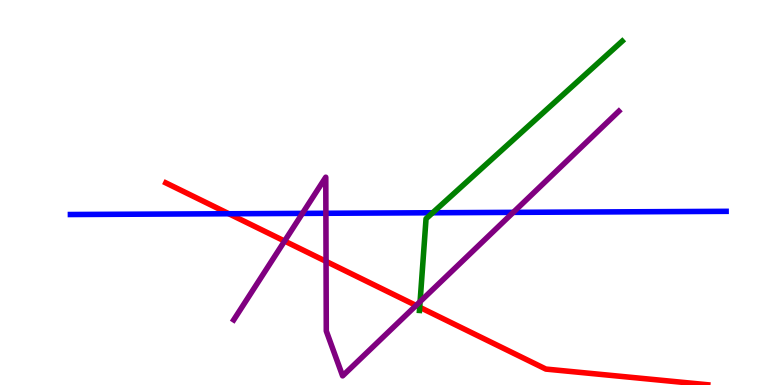[{'lines': ['blue', 'red'], 'intersections': [{'x': 2.95, 'y': 4.45}]}, {'lines': ['green', 'red'], 'intersections': [{'x': 5.42, 'y': 2.02}]}, {'lines': ['purple', 'red'], 'intersections': [{'x': 3.67, 'y': 3.74}, {'x': 4.21, 'y': 3.21}, {'x': 5.37, 'y': 2.07}]}, {'lines': ['blue', 'green'], 'intersections': [{'x': 5.58, 'y': 4.47}]}, {'lines': ['blue', 'purple'], 'intersections': [{'x': 3.9, 'y': 4.46}, {'x': 4.21, 'y': 4.46}, {'x': 6.62, 'y': 4.48}]}, {'lines': ['green', 'purple'], 'intersections': [{'x': 5.42, 'y': 2.17}]}]